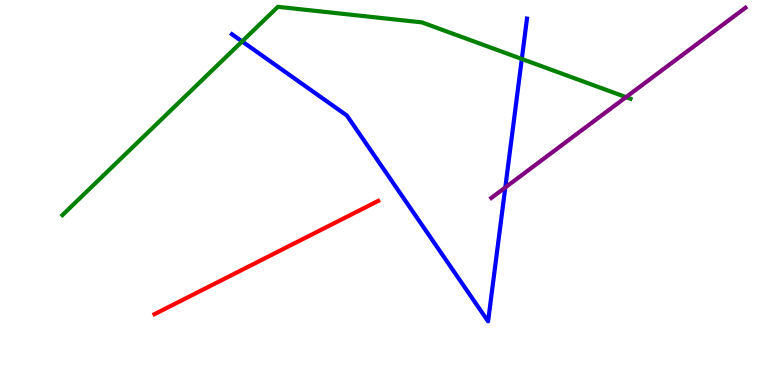[{'lines': ['blue', 'red'], 'intersections': []}, {'lines': ['green', 'red'], 'intersections': []}, {'lines': ['purple', 'red'], 'intersections': []}, {'lines': ['blue', 'green'], 'intersections': [{'x': 3.12, 'y': 8.92}, {'x': 6.73, 'y': 8.47}]}, {'lines': ['blue', 'purple'], 'intersections': [{'x': 6.52, 'y': 5.13}]}, {'lines': ['green', 'purple'], 'intersections': [{'x': 8.08, 'y': 7.48}]}]